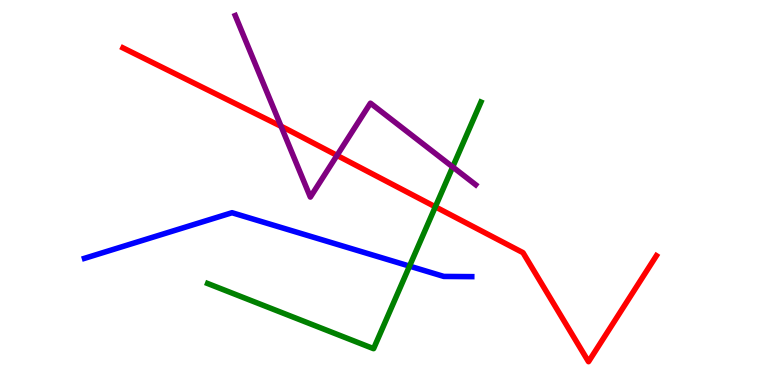[{'lines': ['blue', 'red'], 'intersections': []}, {'lines': ['green', 'red'], 'intersections': [{'x': 5.62, 'y': 4.63}]}, {'lines': ['purple', 'red'], 'intersections': [{'x': 3.63, 'y': 6.72}, {'x': 4.35, 'y': 5.96}]}, {'lines': ['blue', 'green'], 'intersections': [{'x': 5.28, 'y': 3.09}]}, {'lines': ['blue', 'purple'], 'intersections': []}, {'lines': ['green', 'purple'], 'intersections': [{'x': 5.84, 'y': 5.66}]}]